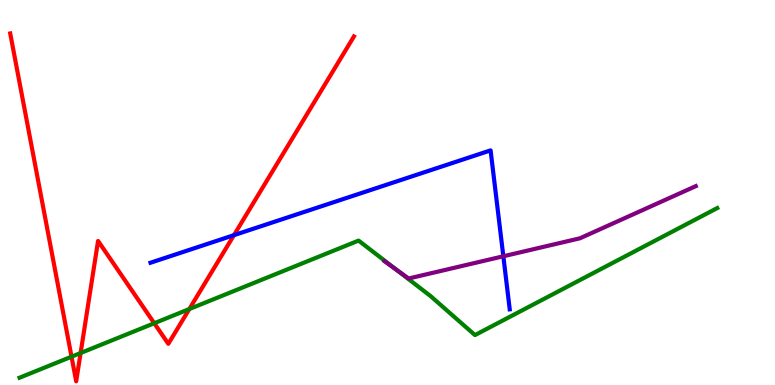[{'lines': ['blue', 'red'], 'intersections': [{'x': 3.02, 'y': 3.89}]}, {'lines': ['green', 'red'], 'intersections': [{'x': 0.923, 'y': 0.735}, {'x': 1.04, 'y': 0.831}, {'x': 1.99, 'y': 1.6}, {'x': 2.44, 'y': 1.97}]}, {'lines': ['purple', 'red'], 'intersections': []}, {'lines': ['blue', 'green'], 'intersections': []}, {'lines': ['blue', 'purple'], 'intersections': [{'x': 6.49, 'y': 3.34}]}, {'lines': ['green', 'purple'], 'intersections': [{'x': 5.11, 'y': 3.0}]}]